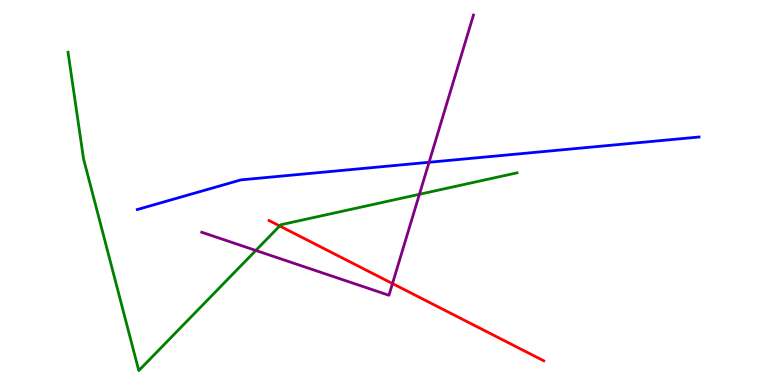[{'lines': ['blue', 'red'], 'intersections': []}, {'lines': ['green', 'red'], 'intersections': [{'x': 3.61, 'y': 4.13}]}, {'lines': ['purple', 'red'], 'intersections': [{'x': 5.06, 'y': 2.63}]}, {'lines': ['blue', 'green'], 'intersections': []}, {'lines': ['blue', 'purple'], 'intersections': [{'x': 5.54, 'y': 5.78}]}, {'lines': ['green', 'purple'], 'intersections': [{'x': 3.3, 'y': 3.49}, {'x': 5.41, 'y': 4.95}]}]